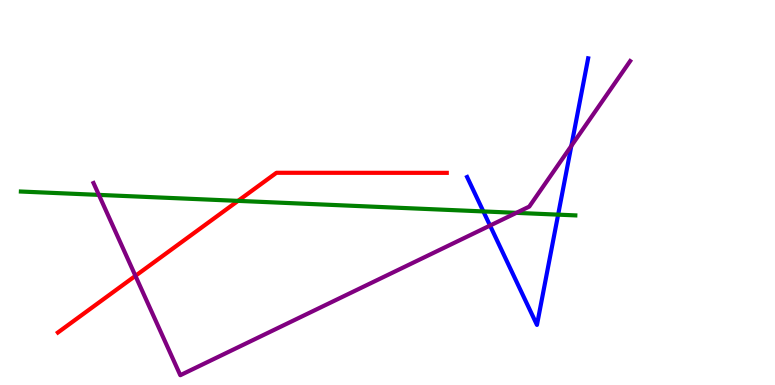[{'lines': ['blue', 'red'], 'intersections': []}, {'lines': ['green', 'red'], 'intersections': [{'x': 3.07, 'y': 4.78}]}, {'lines': ['purple', 'red'], 'intersections': [{'x': 1.75, 'y': 2.84}]}, {'lines': ['blue', 'green'], 'intersections': [{'x': 6.24, 'y': 4.51}, {'x': 7.2, 'y': 4.42}]}, {'lines': ['blue', 'purple'], 'intersections': [{'x': 6.32, 'y': 4.14}, {'x': 7.37, 'y': 6.21}]}, {'lines': ['green', 'purple'], 'intersections': [{'x': 1.28, 'y': 4.94}, {'x': 6.66, 'y': 4.47}]}]